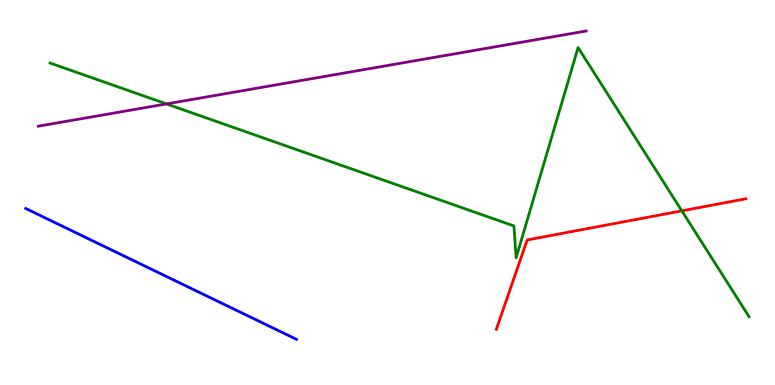[{'lines': ['blue', 'red'], 'intersections': []}, {'lines': ['green', 'red'], 'intersections': [{'x': 8.8, 'y': 4.52}]}, {'lines': ['purple', 'red'], 'intersections': []}, {'lines': ['blue', 'green'], 'intersections': []}, {'lines': ['blue', 'purple'], 'intersections': []}, {'lines': ['green', 'purple'], 'intersections': [{'x': 2.15, 'y': 7.3}]}]